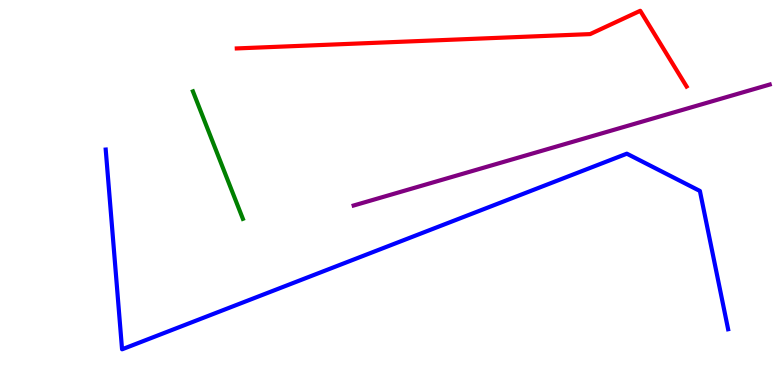[{'lines': ['blue', 'red'], 'intersections': []}, {'lines': ['green', 'red'], 'intersections': []}, {'lines': ['purple', 'red'], 'intersections': []}, {'lines': ['blue', 'green'], 'intersections': []}, {'lines': ['blue', 'purple'], 'intersections': []}, {'lines': ['green', 'purple'], 'intersections': []}]